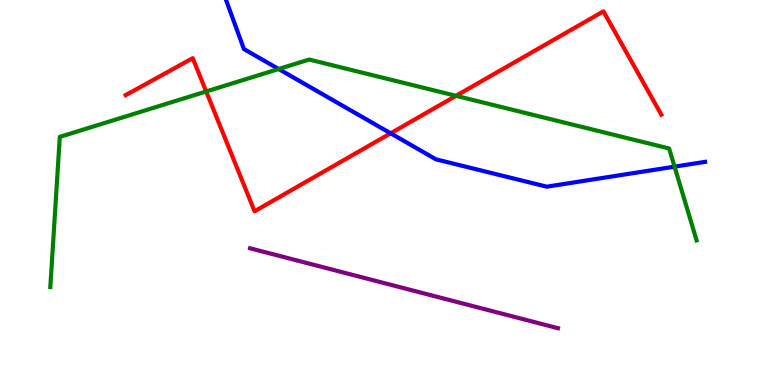[{'lines': ['blue', 'red'], 'intersections': [{'x': 5.04, 'y': 6.54}]}, {'lines': ['green', 'red'], 'intersections': [{'x': 2.66, 'y': 7.62}, {'x': 5.88, 'y': 7.51}]}, {'lines': ['purple', 'red'], 'intersections': []}, {'lines': ['blue', 'green'], 'intersections': [{'x': 3.6, 'y': 8.21}, {'x': 8.7, 'y': 5.67}]}, {'lines': ['blue', 'purple'], 'intersections': []}, {'lines': ['green', 'purple'], 'intersections': []}]